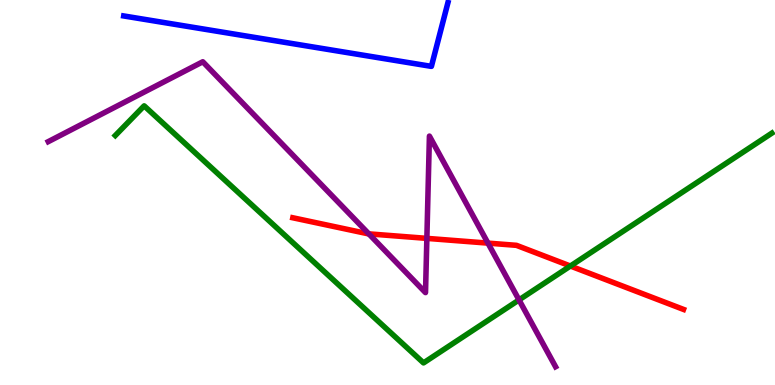[{'lines': ['blue', 'red'], 'intersections': []}, {'lines': ['green', 'red'], 'intersections': [{'x': 7.36, 'y': 3.09}]}, {'lines': ['purple', 'red'], 'intersections': [{'x': 4.76, 'y': 3.93}, {'x': 5.51, 'y': 3.81}, {'x': 6.3, 'y': 3.69}]}, {'lines': ['blue', 'green'], 'intersections': []}, {'lines': ['blue', 'purple'], 'intersections': []}, {'lines': ['green', 'purple'], 'intersections': [{'x': 6.7, 'y': 2.21}]}]